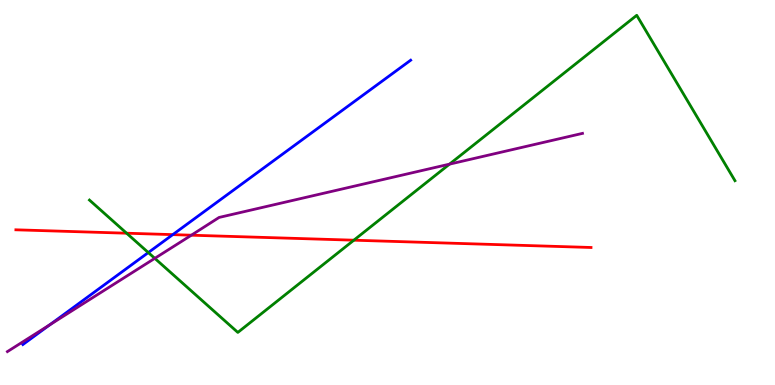[{'lines': ['blue', 'red'], 'intersections': [{'x': 2.23, 'y': 3.91}]}, {'lines': ['green', 'red'], 'intersections': [{'x': 1.63, 'y': 3.94}, {'x': 4.57, 'y': 3.76}]}, {'lines': ['purple', 'red'], 'intersections': [{'x': 2.47, 'y': 3.89}]}, {'lines': ['blue', 'green'], 'intersections': [{'x': 1.91, 'y': 3.44}]}, {'lines': ['blue', 'purple'], 'intersections': [{'x': 0.643, 'y': 1.57}]}, {'lines': ['green', 'purple'], 'intersections': [{'x': 2.0, 'y': 3.29}, {'x': 5.8, 'y': 5.74}]}]